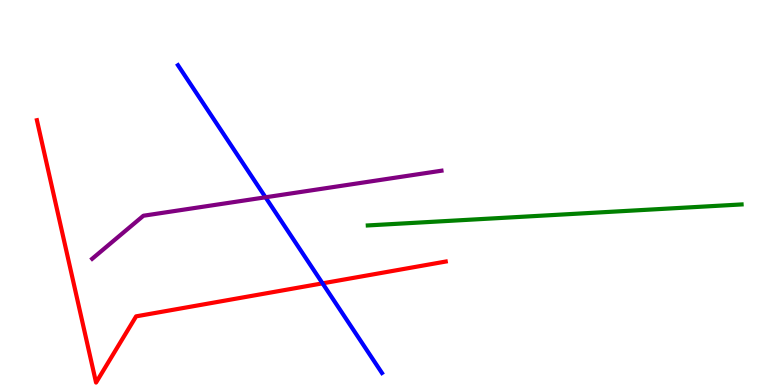[{'lines': ['blue', 'red'], 'intersections': [{'x': 4.16, 'y': 2.64}]}, {'lines': ['green', 'red'], 'intersections': []}, {'lines': ['purple', 'red'], 'intersections': []}, {'lines': ['blue', 'green'], 'intersections': []}, {'lines': ['blue', 'purple'], 'intersections': [{'x': 3.43, 'y': 4.88}]}, {'lines': ['green', 'purple'], 'intersections': []}]